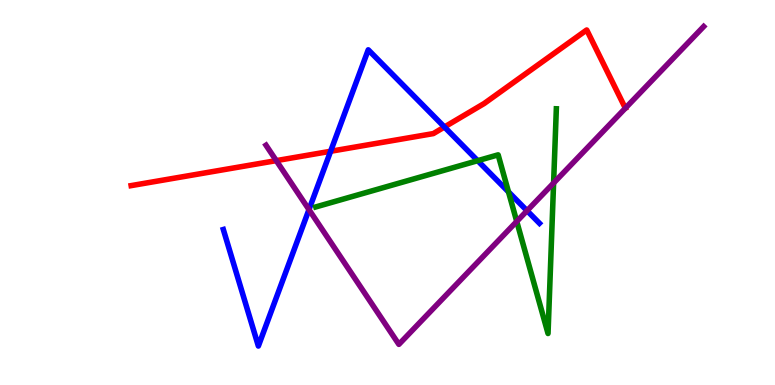[{'lines': ['blue', 'red'], 'intersections': [{'x': 4.27, 'y': 6.07}, {'x': 5.73, 'y': 6.7}]}, {'lines': ['green', 'red'], 'intersections': []}, {'lines': ['purple', 'red'], 'intersections': [{'x': 3.56, 'y': 5.83}]}, {'lines': ['blue', 'green'], 'intersections': [{'x': 6.16, 'y': 5.83}, {'x': 6.56, 'y': 5.02}]}, {'lines': ['blue', 'purple'], 'intersections': [{'x': 3.99, 'y': 4.56}, {'x': 6.8, 'y': 4.53}]}, {'lines': ['green', 'purple'], 'intersections': [{'x': 6.67, 'y': 4.25}, {'x': 7.14, 'y': 5.25}]}]